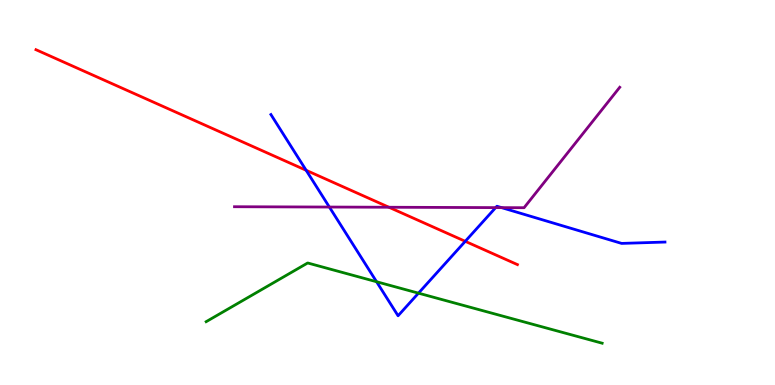[{'lines': ['blue', 'red'], 'intersections': [{'x': 3.95, 'y': 5.58}, {'x': 6.0, 'y': 3.73}]}, {'lines': ['green', 'red'], 'intersections': []}, {'lines': ['purple', 'red'], 'intersections': [{'x': 5.02, 'y': 4.62}]}, {'lines': ['blue', 'green'], 'intersections': [{'x': 4.86, 'y': 2.68}, {'x': 5.4, 'y': 2.39}]}, {'lines': ['blue', 'purple'], 'intersections': [{'x': 4.25, 'y': 4.62}, {'x': 6.4, 'y': 4.61}, {'x': 6.47, 'y': 4.61}]}, {'lines': ['green', 'purple'], 'intersections': []}]